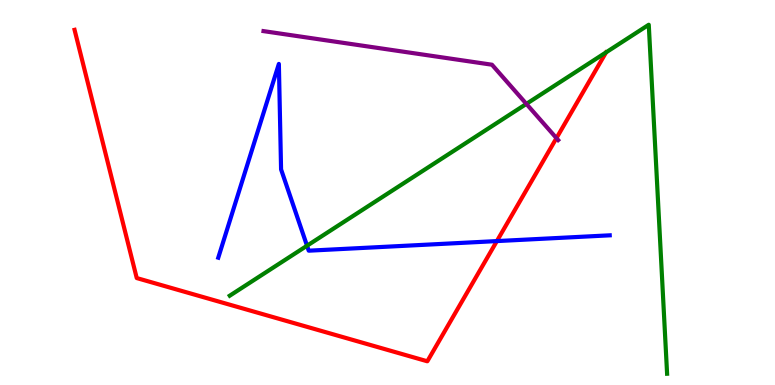[{'lines': ['blue', 'red'], 'intersections': [{'x': 6.41, 'y': 3.74}]}, {'lines': ['green', 'red'], 'intersections': []}, {'lines': ['purple', 'red'], 'intersections': [{'x': 7.18, 'y': 6.41}]}, {'lines': ['blue', 'green'], 'intersections': [{'x': 3.96, 'y': 3.62}]}, {'lines': ['blue', 'purple'], 'intersections': []}, {'lines': ['green', 'purple'], 'intersections': [{'x': 6.79, 'y': 7.3}]}]